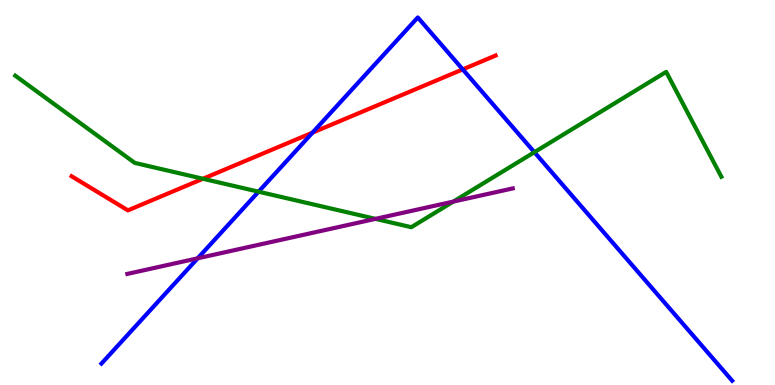[{'lines': ['blue', 'red'], 'intersections': [{'x': 4.03, 'y': 6.56}, {'x': 5.97, 'y': 8.2}]}, {'lines': ['green', 'red'], 'intersections': [{'x': 2.62, 'y': 5.36}]}, {'lines': ['purple', 'red'], 'intersections': []}, {'lines': ['blue', 'green'], 'intersections': [{'x': 3.34, 'y': 5.02}, {'x': 6.9, 'y': 6.05}]}, {'lines': ['blue', 'purple'], 'intersections': [{'x': 2.55, 'y': 3.29}]}, {'lines': ['green', 'purple'], 'intersections': [{'x': 4.84, 'y': 4.32}, {'x': 5.85, 'y': 4.76}]}]